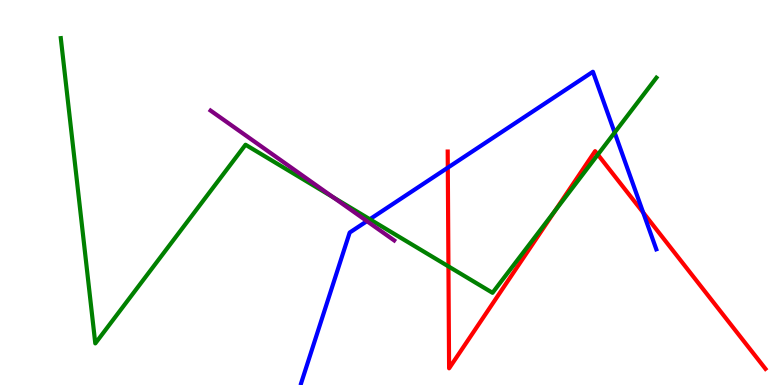[{'lines': ['blue', 'red'], 'intersections': [{'x': 5.78, 'y': 5.64}, {'x': 8.3, 'y': 4.48}]}, {'lines': ['green', 'red'], 'intersections': [{'x': 5.79, 'y': 3.08}, {'x': 7.16, 'y': 4.53}, {'x': 7.71, 'y': 5.98}]}, {'lines': ['purple', 'red'], 'intersections': []}, {'lines': ['blue', 'green'], 'intersections': [{'x': 4.77, 'y': 4.31}, {'x': 7.93, 'y': 6.56}]}, {'lines': ['blue', 'purple'], 'intersections': [{'x': 4.73, 'y': 4.26}]}, {'lines': ['green', 'purple'], 'intersections': [{'x': 4.3, 'y': 4.87}]}]